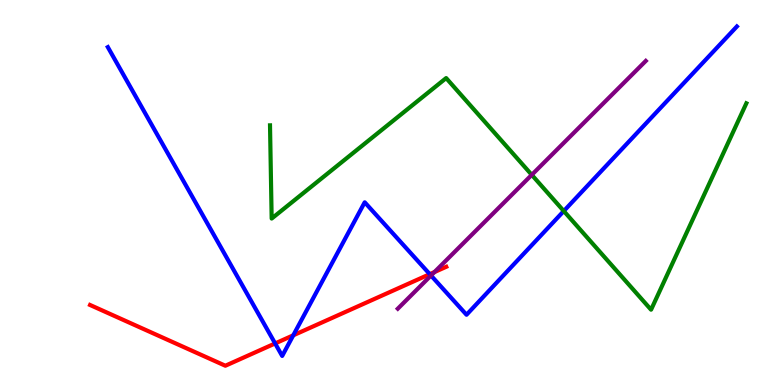[{'lines': ['blue', 'red'], 'intersections': [{'x': 3.55, 'y': 1.08}, {'x': 3.78, 'y': 1.29}, {'x': 5.55, 'y': 2.88}]}, {'lines': ['green', 'red'], 'intersections': []}, {'lines': ['purple', 'red'], 'intersections': [{'x': 5.61, 'y': 2.93}]}, {'lines': ['blue', 'green'], 'intersections': [{'x': 7.27, 'y': 4.52}]}, {'lines': ['blue', 'purple'], 'intersections': [{'x': 5.56, 'y': 2.84}]}, {'lines': ['green', 'purple'], 'intersections': [{'x': 6.86, 'y': 5.46}]}]